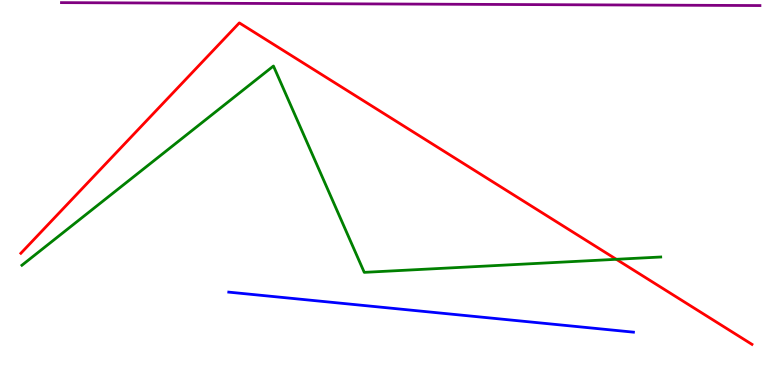[{'lines': ['blue', 'red'], 'intersections': []}, {'lines': ['green', 'red'], 'intersections': [{'x': 7.95, 'y': 3.26}]}, {'lines': ['purple', 'red'], 'intersections': []}, {'lines': ['blue', 'green'], 'intersections': []}, {'lines': ['blue', 'purple'], 'intersections': []}, {'lines': ['green', 'purple'], 'intersections': []}]